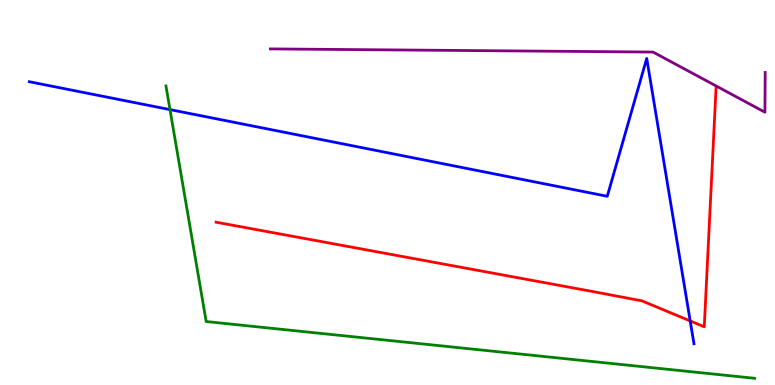[{'lines': ['blue', 'red'], 'intersections': [{'x': 8.91, 'y': 1.66}]}, {'lines': ['green', 'red'], 'intersections': []}, {'lines': ['purple', 'red'], 'intersections': []}, {'lines': ['blue', 'green'], 'intersections': [{'x': 2.19, 'y': 7.15}]}, {'lines': ['blue', 'purple'], 'intersections': []}, {'lines': ['green', 'purple'], 'intersections': []}]